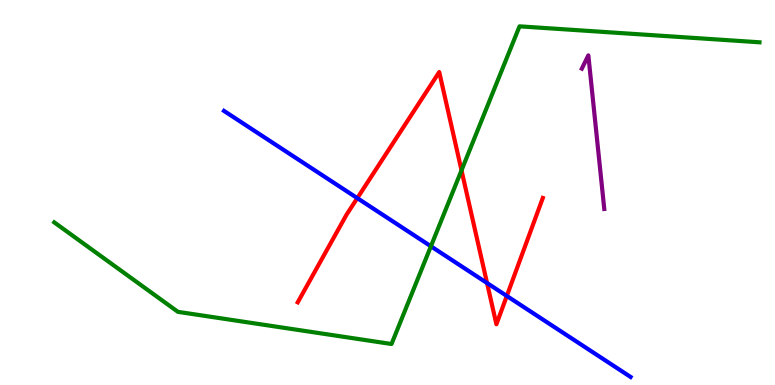[{'lines': ['blue', 'red'], 'intersections': [{'x': 4.61, 'y': 4.85}, {'x': 6.28, 'y': 2.65}, {'x': 6.54, 'y': 2.31}]}, {'lines': ['green', 'red'], 'intersections': [{'x': 5.95, 'y': 5.58}]}, {'lines': ['purple', 'red'], 'intersections': []}, {'lines': ['blue', 'green'], 'intersections': [{'x': 5.56, 'y': 3.6}]}, {'lines': ['blue', 'purple'], 'intersections': []}, {'lines': ['green', 'purple'], 'intersections': []}]